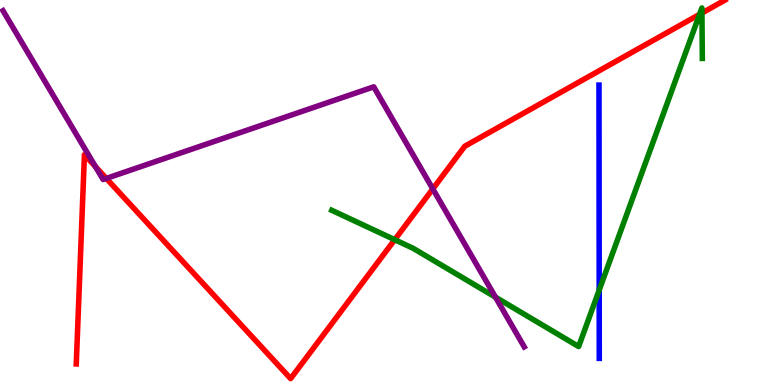[{'lines': ['blue', 'red'], 'intersections': []}, {'lines': ['green', 'red'], 'intersections': [{'x': 5.09, 'y': 3.77}, {'x': 9.03, 'y': 9.63}, {'x': 9.06, 'y': 9.66}]}, {'lines': ['purple', 'red'], 'intersections': [{'x': 1.23, 'y': 5.67}, {'x': 1.37, 'y': 5.37}, {'x': 5.58, 'y': 5.09}]}, {'lines': ['blue', 'green'], 'intersections': [{'x': 7.73, 'y': 2.47}]}, {'lines': ['blue', 'purple'], 'intersections': []}, {'lines': ['green', 'purple'], 'intersections': [{'x': 6.39, 'y': 2.28}]}]